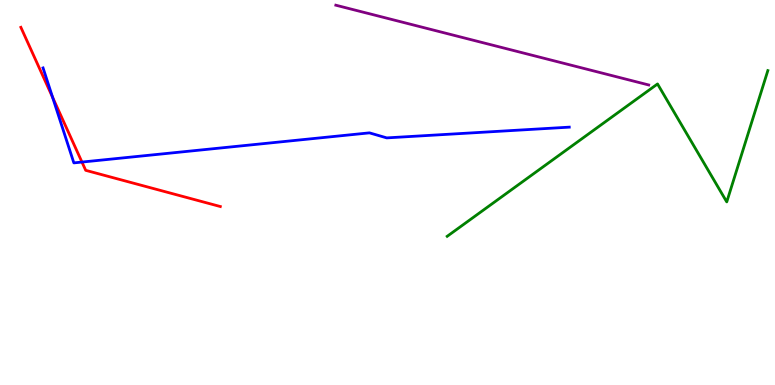[{'lines': ['blue', 'red'], 'intersections': [{'x': 0.678, 'y': 7.47}, {'x': 1.06, 'y': 5.79}]}, {'lines': ['green', 'red'], 'intersections': []}, {'lines': ['purple', 'red'], 'intersections': []}, {'lines': ['blue', 'green'], 'intersections': []}, {'lines': ['blue', 'purple'], 'intersections': []}, {'lines': ['green', 'purple'], 'intersections': []}]